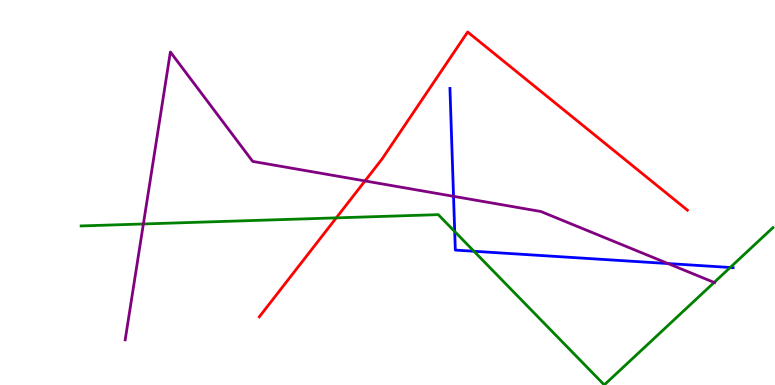[{'lines': ['blue', 'red'], 'intersections': []}, {'lines': ['green', 'red'], 'intersections': [{'x': 4.34, 'y': 4.34}]}, {'lines': ['purple', 'red'], 'intersections': [{'x': 4.71, 'y': 5.3}]}, {'lines': ['blue', 'green'], 'intersections': [{'x': 5.87, 'y': 3.99}, {'x': 6.12, 'y': 3.47}, {'x': 9.42, 'y': 3.05}]}, {'lines': ['blue', 'purple'], 'intersections': [{'x': 5.85, 'y': 4.9}, {'x': 8.62, 'y': 3.15}]}, {'lines': ['green', 'purple'], 'intersections': [{'x': 1.85, 'y': 4.18}, {'x': 9.21, 'y': 2.66}]}]